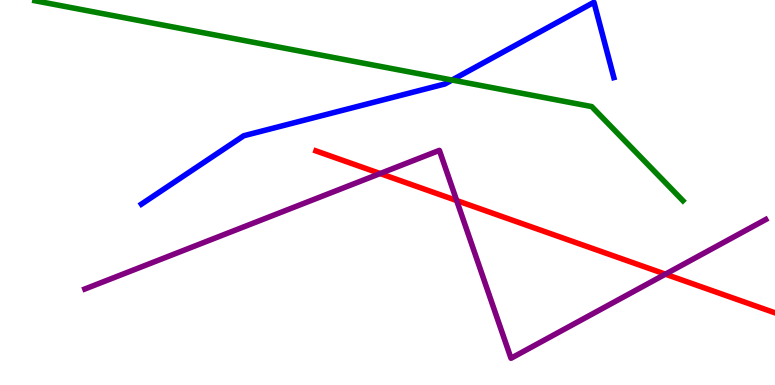[{'lines': ['blue', 'red'], 'intersections': []}, {'lines': ['green', 'red'], 'intersections': []}, {'lines': ['purple', 'red'], 'intersections': [{'x': 4.91, 'y': 5.49}, {'x': 5.89, 'y': 4.79}, {'x': 8.59, 'y': 2.88}]}, {'lines': ['blue', 'green'], 'intersections': [{'x': 5.83, 'y': 7.92}]}, {'lines': ['blue', 'purple'], 'intersections': []}, {'lines': ['green', 'purple'], 'intersections': []}]